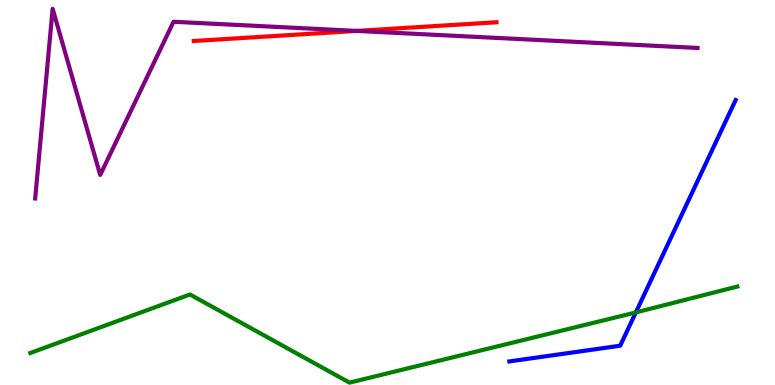[{'lines': ['blue', 'red'], 'intersections': []}, {'lines': ['green', 'red'], 'intersections': []}, {'lines': ['purple', 'red'], 'intersections': [{'x': 4.6, 'y': 9.2}]}, {'lines': ['blue', 'green'], 'intersections': [{'x': 8.2, 'y': 1.89}]}, {'lines': ['blue', 'purple'], 'intersections': []}, {'lines': ['green', 'purple'], 'intersections': []}]